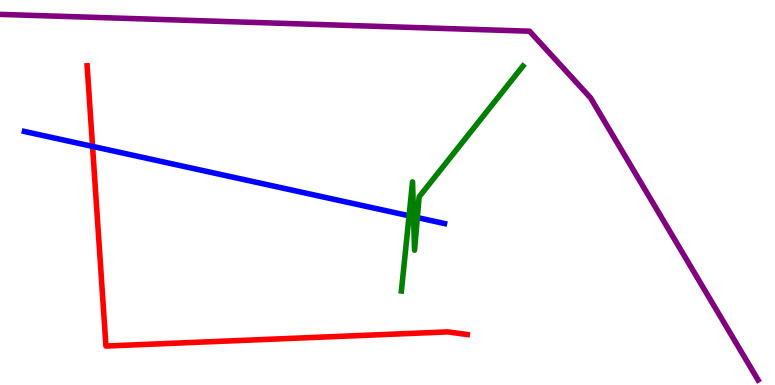[{'lines': ['blue', 'red'], 'intersections': [{'x': 1.19, 'y': 6.2}]}, {'lines': ['green', 'red'], 'intersections': []}, {'lines': ['purple', 'red'], 'intersections': []}, {'lines': ['blue', 'green'], 'intersections': [{'x': 5.28, 'y': 4.4}, {'x': 5.34, 'y': 4.37}, {'x': 5.38, 'y': 4.35}]}, {'lines': ['blue', 'purple'], 'intersections': []}, {'lines': ['green', 'purple'], 'intersections': []}]